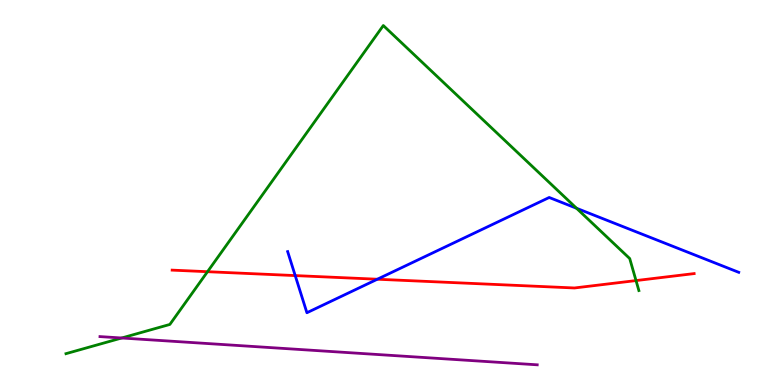[{'lines': ['blue', 'red'], 'intersections': [{'x': 3.81, 'y': 2.84}, {'x': 4.87, 'y': 2.75}]}, {'lines': ['green', 'red'], 'intersections': [{'x': 2.68, 'y': 2.94}, {'x': 8.21, 'y': 2.71}]}, {'lines': ['purple', 'red'], 'intersections': []}, {'lines': ['blue', 'green'], 'intersections': [{'x': 7.44, 'y': 4.59}]}, {'lines': ['blue', 'purple'], 'intersections': []}, {'lines': ['green', 'purple'], 'intersections': [{'x': 1.57, 'y': 1.22}]}]